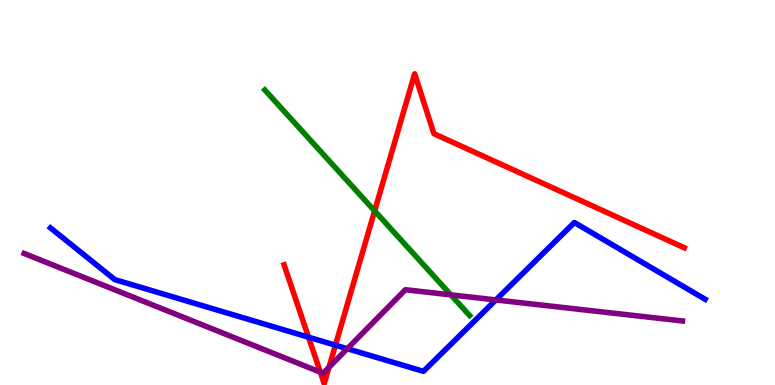[{'lines': ['blue', 'red'], 'intersections': [{'x': 3.98, 'y': 1.24}, {'x': 4.33, 'y': 1.03}]}, {'lines': ['green', 'red'], 'intersections': [{'x': 4.83, 'y': 4.52}]}, {'lines': ['purple', 'red'], 'intersections': [{'x': 4.13, 'y': 0.334}, {'x': 4.24, 'y': 0.46}]}, {'lines': ['blue', 'green'], 'intersections': []}, {'lines': ['blue', 'purple'], 'intersections': [{'x': 4.48, 'y': 0.943}, {'x': 6.4, 'y': 2.21}]}, {'lines': ['green', 'purple'], 'intersections': [{'x': 5.82, 'y': 2.34}]}]